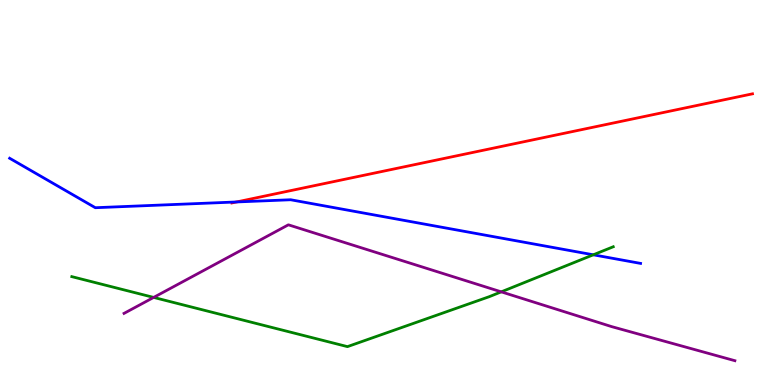[{'lines': ['blue', 'red'], 'intersections': [{'x': 3.05, 'y': 4.75}]}, {'lines': ['green', 'red'], 'intersections': []}, {'lines': ['purple', 'red'], 'intersections': []}, {'lines': ['blue', 'green'], 'intersections': [{'x': 7.66, 'y': 3.38}]}, {'lines': ['blue', 'purple'], 'intersections': []}, {'lines': ['green', 'purple'], 'intersections': [{'x': 1.98, 'y': 2.27}, {'x': 6.47, 'y': 2.42}]}]